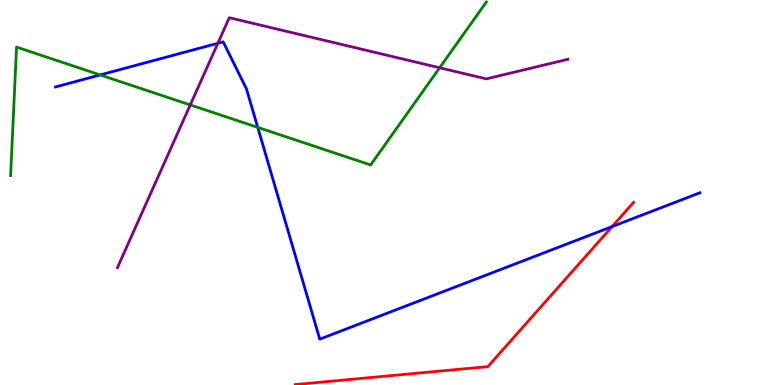[{'lines': ['blue', 'red'], 'intersections': [{'x': 7.9, 'y': 4.11}]}, {'lines': ['green', 'red'], 'intersections': []}, {'lines': ['purple', 'red'], 'intersections': []}, {'lines': ['blue', 'green'], 'intersections': [{'x': 1.29, 'y': 8.05}, {'x': 3.33, 'y': 6.69}]}, {'lines': ['blue', 'purple'], 'intersections': [{'x': 2.81, 'y': 8.88}]}, {'lines': ['green', 'purple'], 'intersections': [{'x': 2.45, 'y': 7.27}, {'x': 5.67, 'y': 8.24}]}]